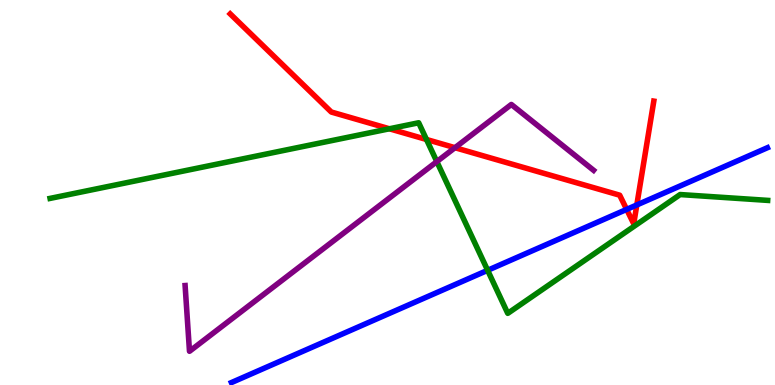[{'lines': ['blue', 'red'], 'intersections': [{'x': 8.09, 'y': 4.56}, {'x': 8.22, 'y': 4.68}]}, {'lines': ['green', 'red'], 'intersections': [{'x': 5.02, 'y': 6.66}, {'x': 5.5, 'y': 6.38}]}, {'lines': ['purple', 'red'], 'intersections': [{'x': 5.87, 'y': 6.16}]}, {'lines': ['blue', 'green'], 'intersections': [{'x': 6.29, 'y': 2.98}]}, {'lines': ['blue', 'purple'], 'intersections': []}, {'lines': ['green', 'purple'], 'intersections': [{'x': 5.64, 'y': 5.8}]}]